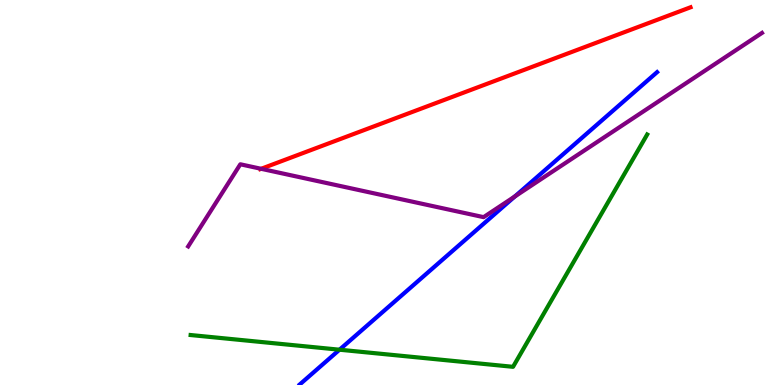[{'lines': ['blue', 'red'], 'intersections': []}, {'lines': ['green', 'red'], 'intersections': []}, {'lines': ['purple', 'red'], 'intersections': [{'x': 3.37, 'y': 5.62}]}, {'lines': ['blue', 'green'], 'intersections': [{'x': 4.38, 'y': 0.917}]}, {'lines': ['blue', 'purple'], 'intersections': [{'x': 6.64, 'y': 4.9}]}, {'lines': ['green', 'purple'], 'intersections': []}]